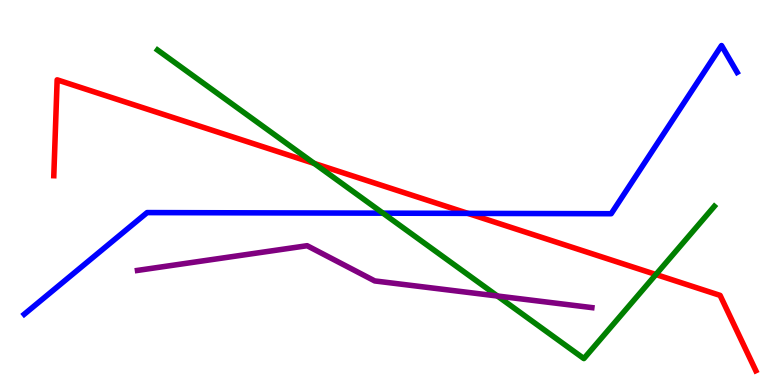[{'lines': ['blue', 'red'], 'intersections': [{'x': 6.04, 'y': 4.46}]}, {'lines': ['green', 'red'], 'intersections': [{'x': 4.05, 'y': 5.76}, {'x': 8.46, 'y': 2.87}]}, {'lines': ['purple', 'red'], 'intersections': []}, {'lines': ['blue', 'green'], 'intersections': [{'x': 4.94, 'y': 4.46}]}, {'lines': ['blue', 'purple'], 'intersections': []}, {'lines': ['green', 'purple'], 'intersections': [{'x': 6.42, 'y': 2.31}]}]